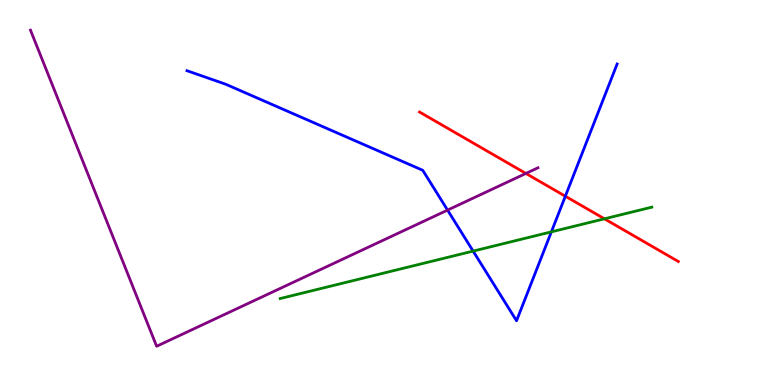[{'lines': ['blue', 'red'], 'intersections': [{'x': 7.29, 'y': 4.9}]}, {'lines': ['green', 'red'], 'intersections': [{'x': 7.8, 'y': 4.32}]}, {'lines': ['purple', 'red'], 'intersections': [{'x': 6.79, 'y': 5.49}]}, {'lines': ['blue', 'green'], 'intersections': [{'x': 6.1, 'y': 3.48}, {'x': 7.11, 'y': 3.98}]}, {'lines': ['blue', 'purple'], 'intersections': [{'x': 5.78, 'y': 4.54}]}, {'lines': ['green', 'purple'], 'intersections': []}]